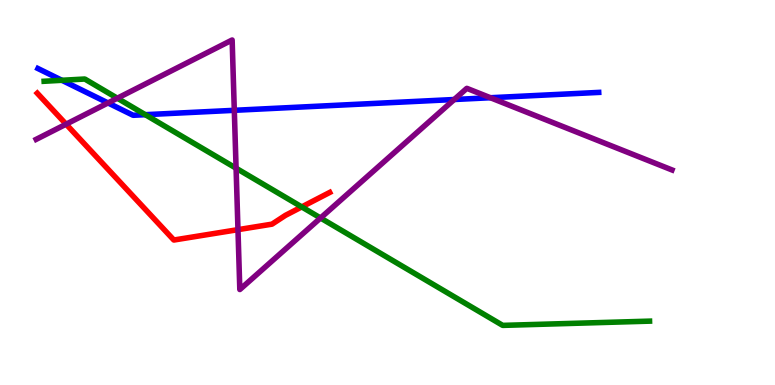[{'lines': ['blue', 'red'], 'intersections': []}, {'lines': ['green', 'red'], 'intersections': [{'x': 3.89, 'y': 4.63}]}, {'lines': ['purple', 'red'], 'intersections': [{'x': 0.853, 'y': 6.77}, {'x': 3.07, 'y': 4.03}]}, {'lines': ['blue', 'green'], 'intersections': [{'x': 0.799, 'y': 7.91}, {'x': 1.87, 'y': 7.02}]}, {'lines': ['blue', 'purple'], 'intersections': [{'x': 1.39, 'y': 7.33}, {'x': 3.02, 'y': 7.13}, {'x': 5.86, 'y': 7.42}, {'x': 6.33, 'y': 7.46}]}, {'lines': ['green', 'purple'], 'intersections': [{'x': 1.51, 'y': 7.45}, {'x': 3.05, 'y': 5.63}, {'x': 4.14, 'y': 4.34}]}]